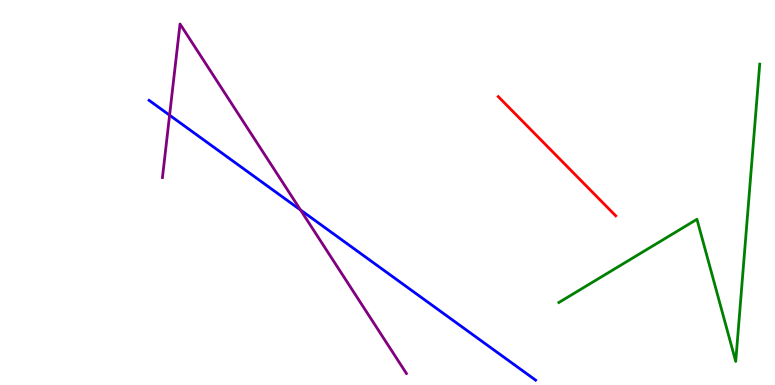[{'lines': ['blue', 'red'], 'intersections': []}, {'lines': ['green', 'red'], 'intersections': []}, {'lines': ['purple', 'red'], 'intersections': []}, {'lines': ['blue', 'green'], 'intersections': []}, {'lines': ['blue', 'purple'], 'intersections': [{'x': 2.19, 'y': 7.01}, {'x': 3.88, 'y': 4.55}]}, {'lines': ['green', 'purple'], 'intersections': []}]